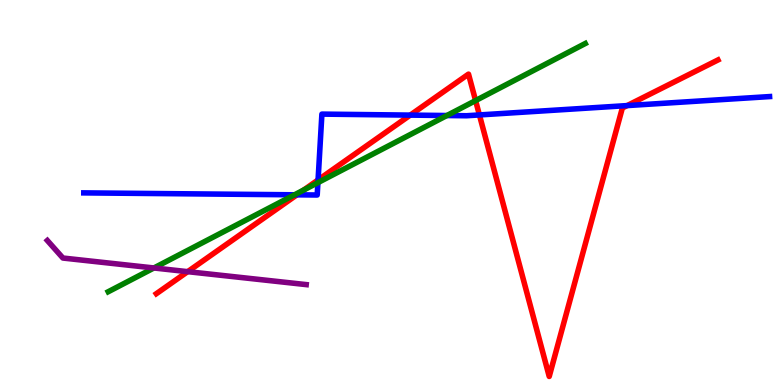[{'lines': ['blue', 'red'], 'intersections': [{'x': 3.83, 'y': 4.94}, {'x': 4.1, 'y': 5.33}, {'x': 5.29, 'y': 7.01}, {'x': 6.19, 'y': 7.01}, {'x': 8.09, 'y': 7.26}]}, {'lines': ['green', 'red'], 'intersections': [{'x': 3.92, 'y': 5.07}, {'x': 6.14, 'y': 7.39}]}, {'lines': ['purple', 'red'], 'intersections': [{'x': 2.42, 'y': 2.94}]}, {'lines': ['blue', 'green'], 'intersections': [{'x': 3.8, 'y': 4.94}, {'x': 4.1, 'y': 5.26}, {'x': 5.77, 'y': 7.0}]}, {'lines': ['blue', 'purple'], 'intersections': []}, {'lines': ['green', 'purple'], 'intersections': [{'x': 1.99, 'y': 3.04}]}]